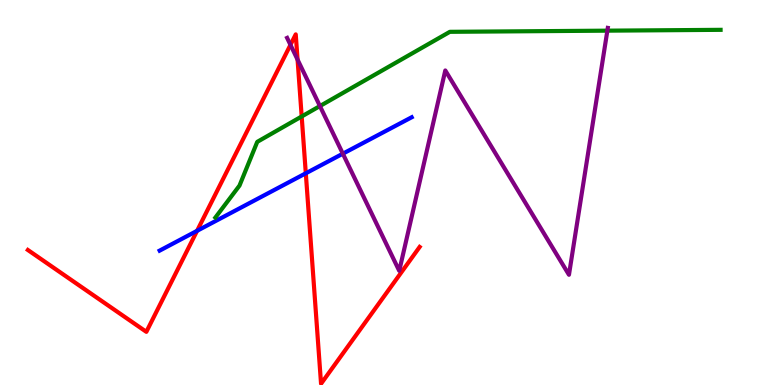[{'lines': ['blue', 'red'], 'intersections': [{'x': 2.54, 'y': 4.0}, {'x': 3.95, 'y': 5.5}]}, {'lines': ['green', 'red'], 'intersections': [{'x': 3.89, 'y': 6.97}]}, {'lines': ['purple', 'red'], 'intersections': [{'x': 3.75, 'y': 8.83}, {'x': 3.84, 'y': 8.45}]}, {'lines': ['blue', 'green'], 'intersections': []}, {'lines': ['blue', 'purple'], 'intersections': [{'x': 4.42, 'y': 6.01}]}, {'lines': ['green', 'purple'], 'intersections': [{'x': 4.13, 'y': 7.25}, {'x': 7.84, 'y': 9.2}]}]